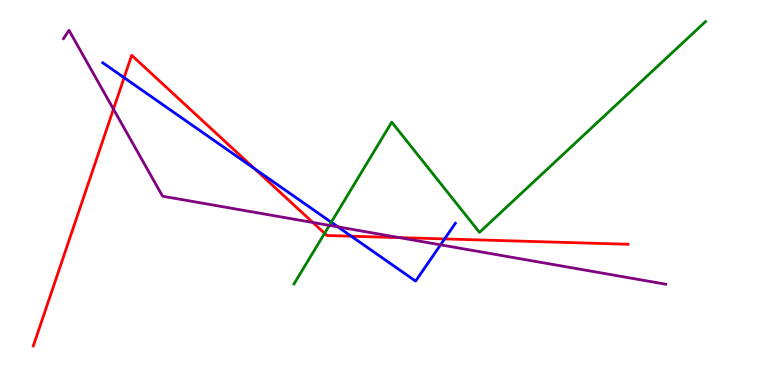[{'lines': ['blue', 'red'], 'intersections': [{'x': 1.6, 'y': 7.98}, {'x': 3.29, 'y': 5.62}, {'x': 4.53, 'y': 3.86}, {'x': 5.74, 'y': 3.79}]}, {'lines': ['green', 'red'], 'intersections': [{'x': 4.19, 'y': 3.94}]}, {'lines': ['purple', 'red'], 'intersections': [{'x': 1.46, 'y': 7.17}, {'x': 4.04, 'y': 4.22}, {'x': 5.15, 'y': 3.83}]}, {'lines': ['blue', 'green'], 'intersections': [{'x': 4.27, 'y': 4.23}]}, {'lines': ['blue', 'purple'], 'intersections': [{'x': 4.36, 'y': 4.11}, {'x': 5.68, 'y': 3.64}]}, {'lines': ['green', 'purple'], 'intersections': [{'x': 4.25, 'y': 4.15}]}]